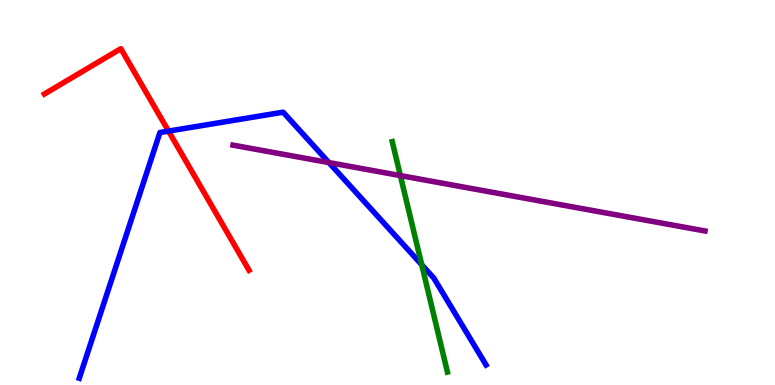[{'lines': ['blue', 'red'], 'intersections': [{'x': 2.17, 'y': 6.59}]}, {'lines': ['green', 'red'], 'intersections': []}, {'lines': ['purple', 'red'], 'intersections': []}, {'lines': ['blue', 'green'], 'intersections': [{'x': 5.44, 'y': 3.12}]}, {'lines': ['blue', 'purple'], 'intersections': [{'x': 4.24, 'y': 5.78}]}, {'lines': ['green', 'purple'], 'intersections': [{'x': 5.17, 'y': 5.44}]}]